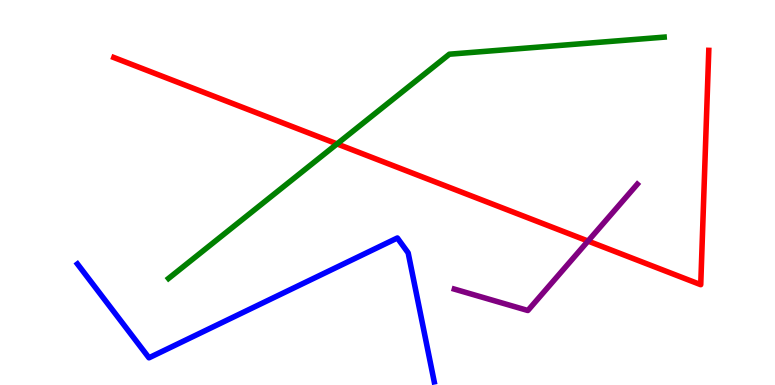[{'lines': ['blue', 'red'], 'intersections': []}, {'lines': ['green', 'red'], 'intersections': [{'x': 4.35, 'y': 6.26}]}, {'lines': ['purple', 'red'], 'intersections': [{'x': 7.59, 'y': 3.74}]}, {'lines': ['blue', 'green'], 'intersections': []}, {'lines': ['blue', 'purple'], 'intersections': []}, {'lines': ['green', 'purple'], 'intersections': []}]